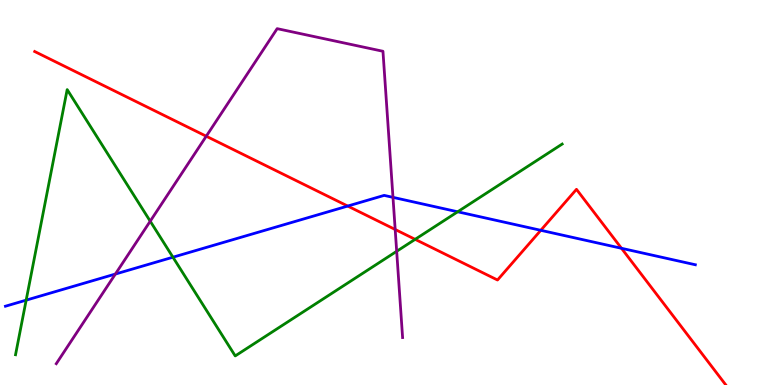[{'lines': ['blue', 'red'], 'intersections': [{'x': 4.49, 'y': 4.65}, {'x': 6.98, 'y': 4.02}, {'x': 8.02, 'y': 3.55}]}, {'lines': ['green', 'red'], 'intersections': [{'x': 5.36, 'y': 3.78}]}, {'lines': ['purple', 'red'], 'intersections': [{'x': 2.66, 'y': 6.46}, {'x': 5.1, 'y': 4.04}]}, {'lines': ['blue', 'green'], 'intersections': [{'x': 0.338, 'y': 2.2}, {'x': 2.23, 'y': 3.32}, {'x': 5.91, 'y': 4.5}]}, {'lines': ['blue', 'purple'], 'intersections': [{'x': 1.49, 'y': 2.88}, {'x': 5.07, 'y': 4.87}]}, {'lines': ['green', 'purple'], 'intersections': [{'x': 1.94, 'y': 4.25}, {'x': 5.12, 'y': 3.47}]}]